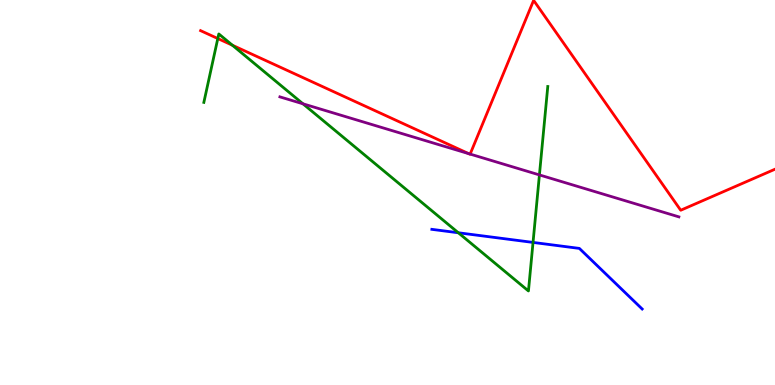[{'lines': ['blue', 'red'], 'intersections': []}, {'lines': ['green', 'red'], 'intersections': [{'x': 2.81, 'y': 9.0}, {'x': 3.0, 'y': 8.82}]}, {'lines': ['purple', 'red'], 'intersections': [{'x': 6.05, 'y': 6.01}, {'x': 6.07, 'y': 6.0}]}, {'lines': ['blue', 'green'], 'intersections': [{'x': 5.91, 'y': 3.95}, {'x': 6.88, 'y': 3.7}]}, {'lines': ['blue', 'purple'], 'intersections': []}, {'lines': ['green', 'purple'], 'intersections': [{'x': 3.91, 'y': 7.3}, {'x': 6.96, 'y': 5.46}]}]